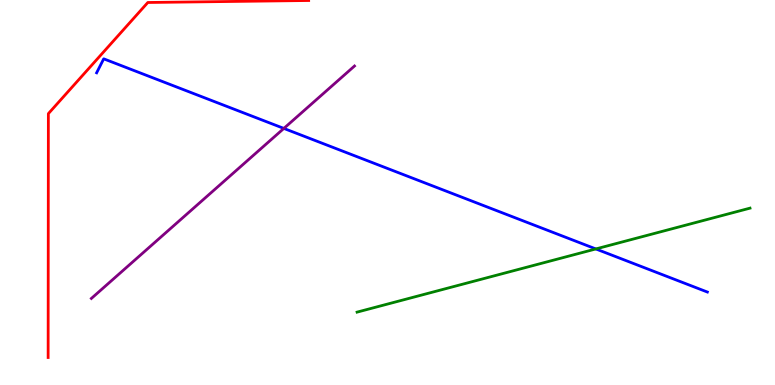[{'lines': ['blue', 'red'], 'intersections': []}, {'lines': ['green', 'red'], 'intersections': []}, {'lines': ['purple', 'red'], 'intersections': []}, {'lines': ['blue', 'green'], 'intersections': [{'x': 7.69, 'y': 3.53}]}, {'lines': ['blue', 'purple'], 'intersections': [{'x': 3.66, 'y': 6.66}]}, {'lines': ['green', 'purple'], 'intersections': []}]